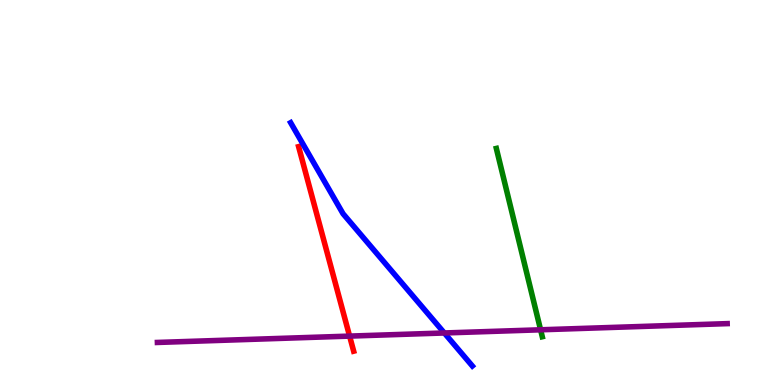[{'lines': ['blue', 'red'], 'intersections': []}, {'lines': ['green', 'red'], 'intersections': []}, {'lines': ['purple', 'red'], 'intersections': [{'x': 4.51, 'y': 1.27}]}, {'lines': ['blue', 'green'], 'intersections': []}, {'lines': ['blue', 'purple'], 'intersections': [{'x': 5.73, 'y': 1.35}]}, {'lines': ['green', 'purple'], 'intersections': [{'x': 6.98, 'y': 1.43}]}]